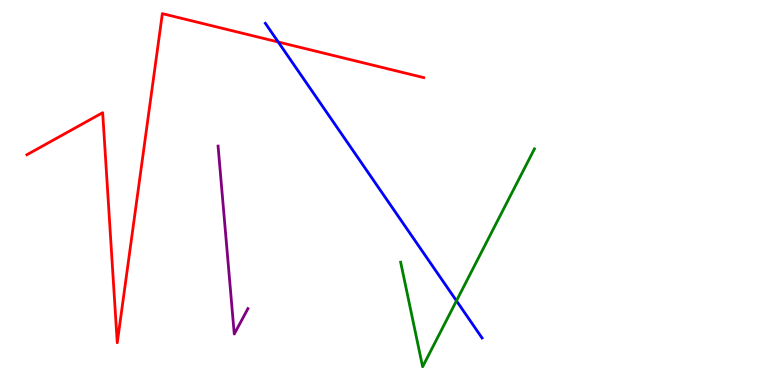[{'lines': ['blue', 'red'], 'intersections': [{'x': 3.59, 'y': 8.91}]}, {'lines': ['green', 'red'], 'intersections': []}, {'lines': ['purple', 'red'], 'intersections': []}, {'lines': ['blue', 'green'], 'intersections': [{'x': 5.89, 'y': 2.19}]}, {'lines': ['blue', 'purple'], 'intersections': []}, {'lines': ['green', 'purple'], 'intersections': []}]